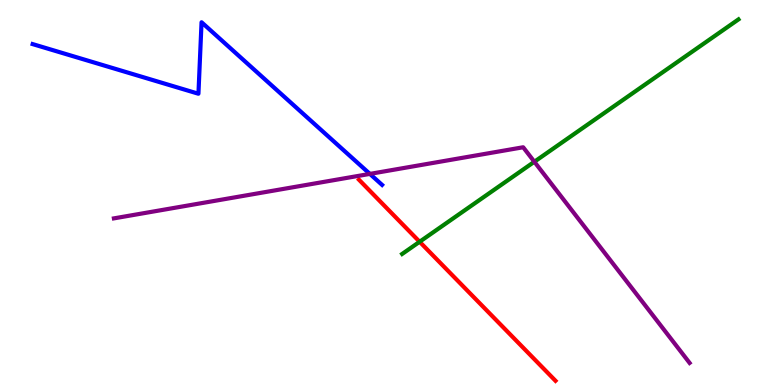[{'lines': ['blue', 'red'], 'intersections': []}, {'lines': ['green', 'red'], 'intersections': [{'x': 5.41, 'y': 3.72}]}, {'lines': ['purple', 'red'], 'intersections': []}, {'lines': ['blue', 'green'], 'intersections': []}, {'lines': ['blue', 'purple'], 'intersections': [{'x': 4.77, 'y': 5.48}]}, {'lines': ['green', 'purple'], 'intersections': [{'x': 6.89, 'y': 5.8}]}]